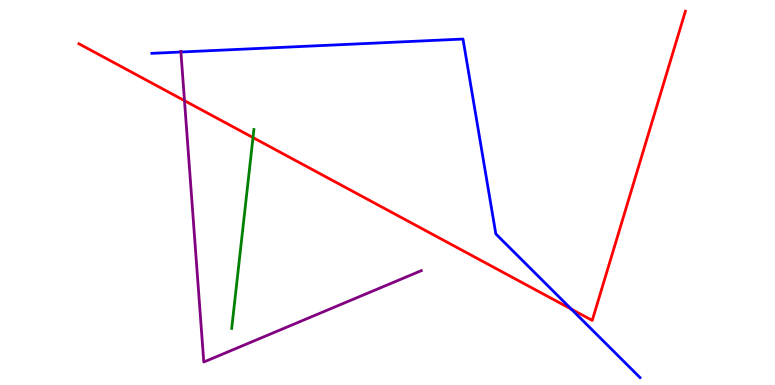[{'lines': ['blue', 'red'], 'intersections': [{'x': 7.37, 'y': 1.97}]}, {'lines': ['green', 'red'], 'intersections': [{'x': 3.26, 'y': 6.43}]}, {'lines': ['purple', 'red'], 'intersections': [{'x': 2.38, 'y': 7.39}]}, {'lines': ['blue', 'green'], 'intersections': []}, {'lines': ['blue', 'purple'], 'intersections': [{'x': 2.33, 'y': 8.65}]}, {'lines': ['green', 'purple'], 'intersections': []}]